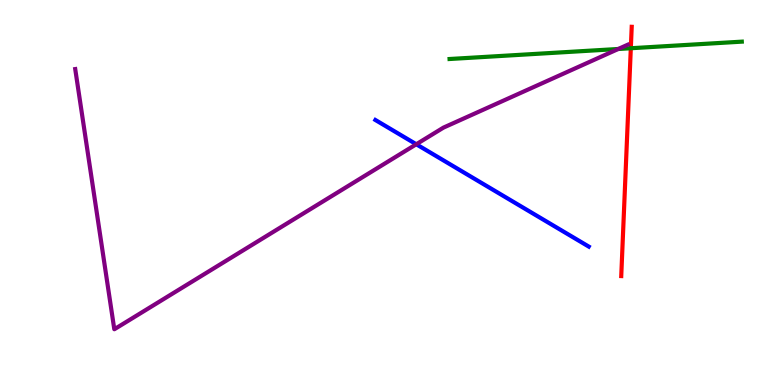[{'lines': ['blue', 'red'], 'intersections': []}, {'lines': ['green', 'red'], 'intersections': [{'x': 8.14, 'y': 8.75}]}, {'lines': ['purple', 'red'], 'intersections': []}, {'lines': ['blue', 'green'], 'intersections': []}, {'lines': ['blue', 'purple'], 'intersections': [{'x': 5.37, 'y': 6.25}]}, {'lines': ['green', 'purple'], 'intersections': [{'x': 7.98, 'y': 8.73}]}]